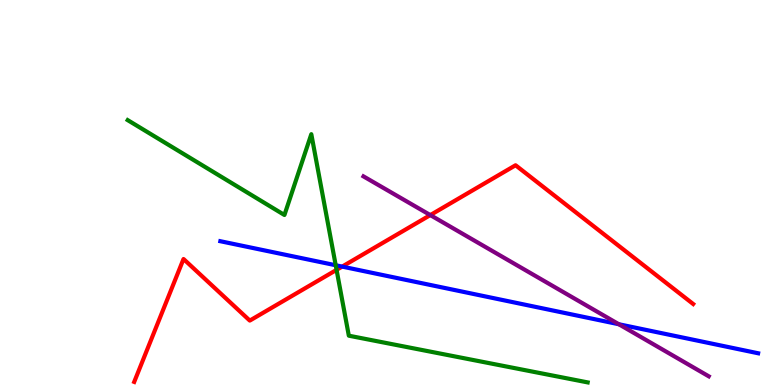[{'lines': ['blue', 'red'], 'intersections': [{'x': 4.42, 'y': 3.08}]}, {'lines': ['green', 'red'], 'intersections': [{'x': 4.34, 'y': 2.99}]}, {'lines': ['purple', 'red'], 'intersections': [{'x': 5.55, 'y': 4.41}]}, {'lines': ['blue', 'green'], 'intersections': [{'x': 4.33, 'y': 3.11}]}, {'lines': ['blue', 'purple'], 'intersections': [{'x': 7.99, 'y': 1.58}]}, {'lines': ['green', 'purple'], 'intersections': []}]